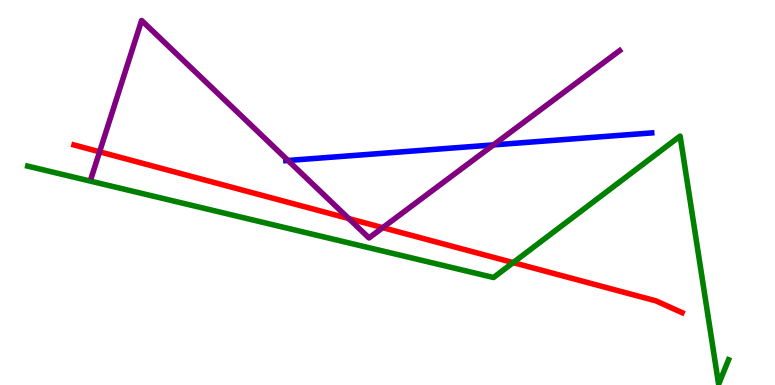[{'lines': ['blue', 'red'], 'intersections': []}, {'lines': ['green', 'red'], 'intersections': [{'x': 6.62, 'y': 3.18}]}, {'lines': ['purple', 'red'], 'intersections': [{'x': 1.29, 'y': 6.06}, {'x': 4.5, 'y': 4.32}, {'x': 4.94, 'y': 4.09}]}, {'lines': ['blue', 'green'], 'intersections': []}, {'lines': ['blue', 'purple'], 'intersections': [{'x': 3.72, 'y': 5.83}, {'x': 6.37, 'y': 6.24}]}, {'lines': ['green', 'purple'], 'intersections': []}]